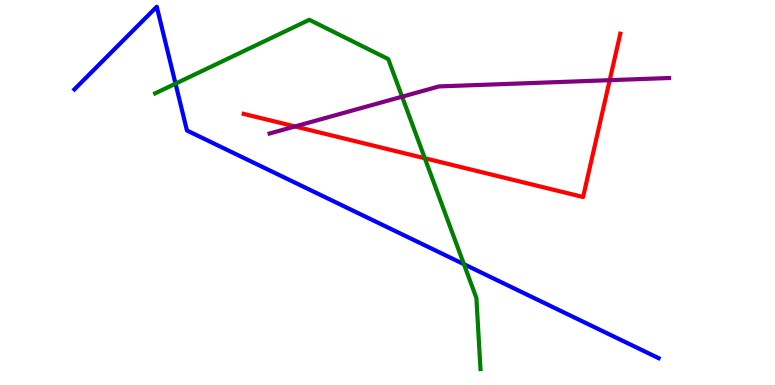[{'lines': ['blue', 'red'], 'intersections': []}, {'lines': ['green', 'red'], 'intersections': [{'x': 5.48, 'y': 5.89}]}, {'lines': ['purple', 'red'], 'intersections': [{'x': 3.81, 'y': 6.72}, {'x': 7.87, 'y': 7.92}]}, {'lines': ['blue', 'green'], 'intersections': [{'x': 2.26, 'y': 7.83}, {'x': 5.99, 'y': 3.14}]}, {'lines': ['blue', 'purple'], 'intersections': []}, {'lines': ['green', 'purple'], 'intersections': [{'x': 5.19, 'y': 7.49}]}]